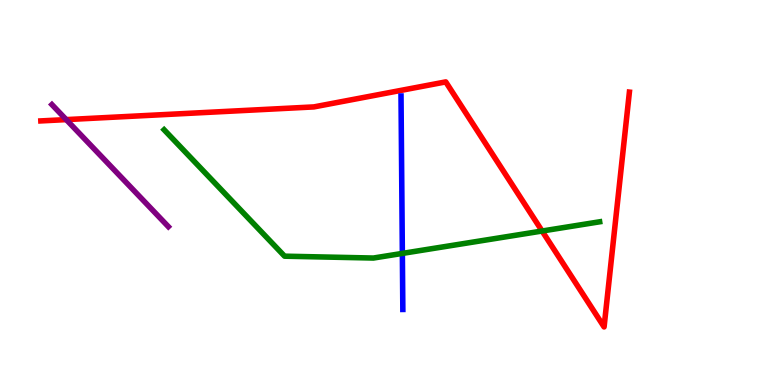[{'lines': ['blue', 'red'], 'intersections': []}, {'lines': ['green', 'red'], 'intersections': [{'x': 6.99, 'y': 4.0}]}, {'lines': ['purple', 'red'], 'intersections': [{'x': 0.855, 'y': 6.89}]}, {'lines': ['blue', 'green'], 'intersections': [{'x': 5.19, 'y': 3.42}]}, {'lines': ['blue', 'purple'], 'intersections': []}, {'lines': ['green', 'purple'], 'intersections': []}]